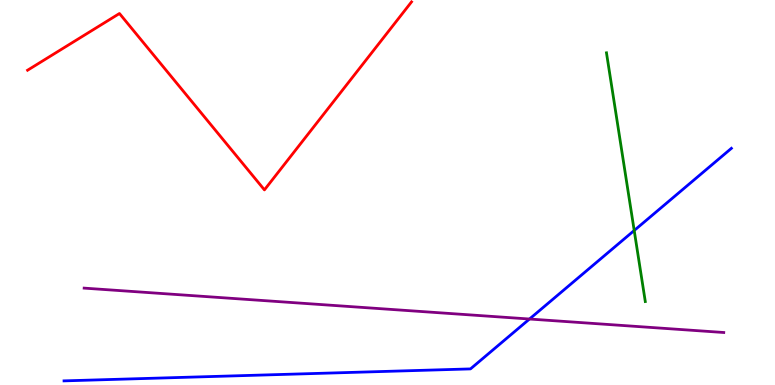[{'lines': ['blue', 'red'], 'intersections': []}, {'lines': ['green', 'red'], 'intersections': []}, {'lines': ['purple', 'red'], 'intersections': []}, {'lines': ['blue', 'green'], 'intersections': [{'x': 8.18, 'y': 4.01}]}, {'lines': ['blue', 'purple'], 'intersections': [{'x': 6.83, 'y': 1.71}]}, {'lines': ['green', 'purple'], 'intersections': []}]